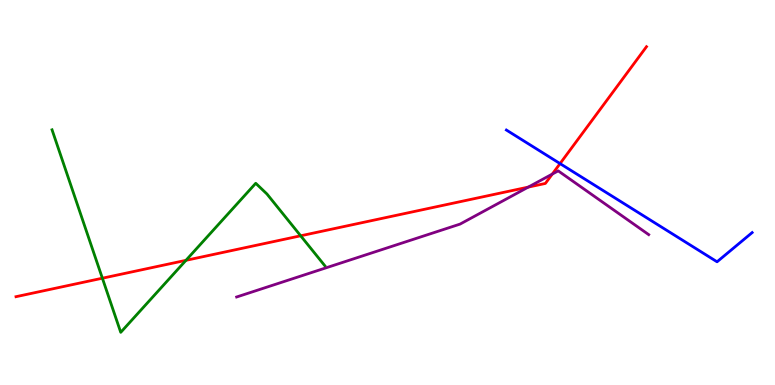[{'lines': ['blue', 'red'], 'intersections': [{'x': 7.23, 'y': 5.75}]}, {'lines': ['green', 'red'], 'intersections': [{'x': 1.32, 'y': 2.77}, {'x': 2.4, 'y': 3.24}, {'x': 3.88, 'y': 3.88}]}, {'lines': ['purple', 'red'], 'intersections': [{'x': 6.82, 'y': 5.14}, {'x': 7.13, 'y': 5.48}]}, {'lines': ['blue', 'green'], 'intersections': []}, {'lines': ['blue', 'purple'], 'intersections': []}, {'lines': ['green', 'purple'], 'intersections': []}]